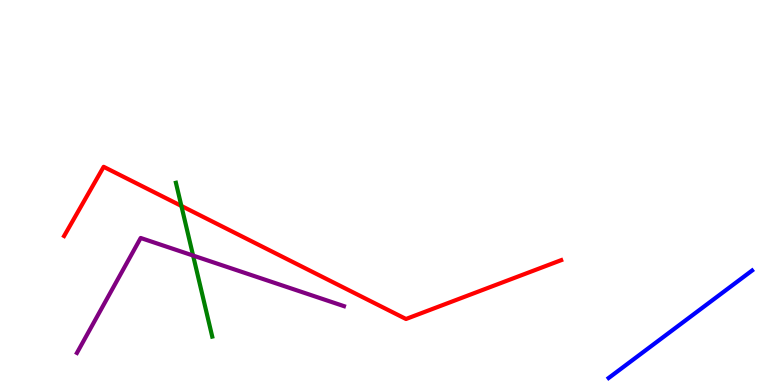[{'lines': ['blue', 'red'], 'intersections': []}, {'lines': ['green', 'red'], 'intersections': [{'x': 2.34, 'y': 4.65}]}, {'lines': ['purple', 'red'], 'intersections': []}, {'lines': ['blue', 'green'], 'intersections': []}, {'lines': ['blue', 'purple'], 'intersections': []}, {'lines': ['green', 'purple'], 'intersections': [{'x': 2.49, 'y': 3.36}]}]